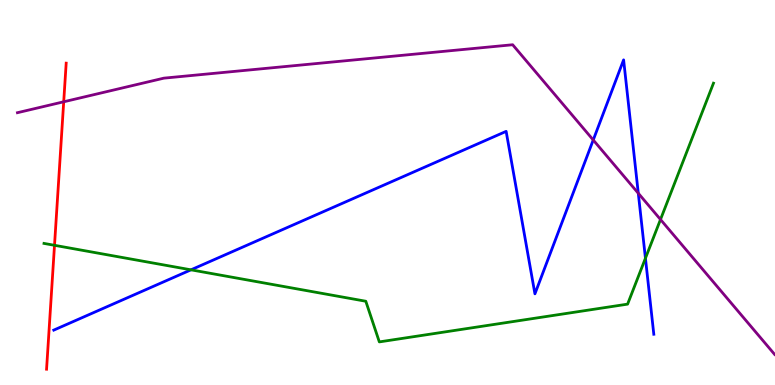[{'lines': ['blue', 'red'], 'intersections': []}, {'lines': ['green', 'red'], 'intersections': [{'x': 0.703, 'y': 3.63}]}, {'lines': ['purple', 'red'], 'intersections': [{'x': 0.822, 'y': 7.36}]}, {'lines': ['blue', 'green'], 'intersections': [{'x': 2.46, 'y': 2.99}, {'x': 8.33, 'y': 3.29}]}, {'lines': ['blue', 'purple'], 'intersections': [{'x': 7.65, 'y': 6.36}, {'x': 8.24, 'y': 4.98}]}, {'lines': ['green', 'purple'], 'intersections': [{'x': 8.52, 'y': 4.3}]}]